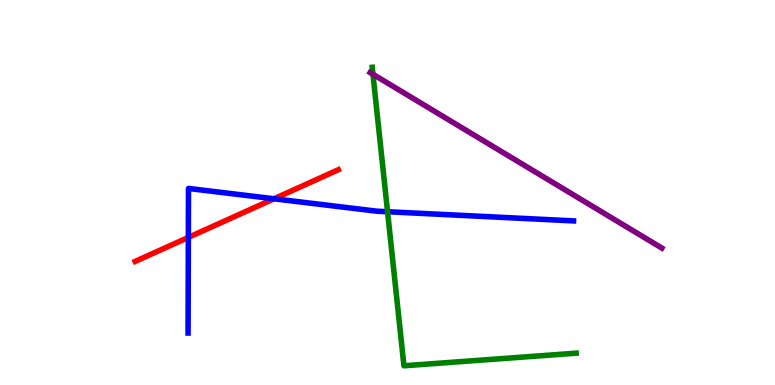[{'lines': ['blue', 'red'], 'intersections': [{'x': 2.43, 'y': 3.83}, {'x': 3.54, 'y': 4.84}]}, {'lines': ['green', 'red'], 'intersections': []}, {'lines': ['purple', 'red'], 'intersections': []}, {'lines': ['blue', 'green'], 'intersections': [{'x': 5.0, 'y': 4.5}]}, {'lines': ['blue', 'purple'], 'intersections': []}, {'lines': ['green', 'purple'], 'intersections': [{'x': 4.81, 'y': 8.07}]}]